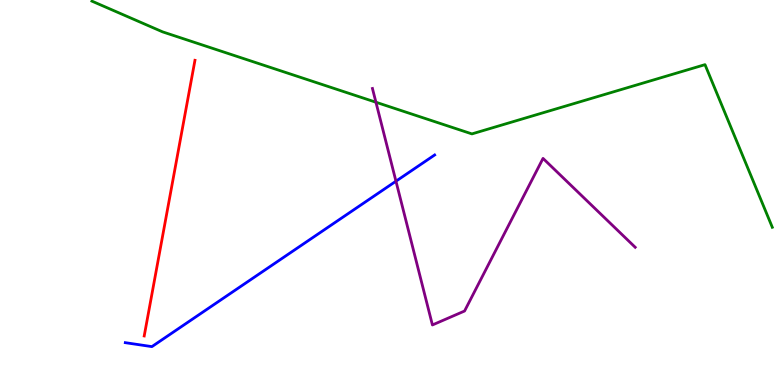[{'lines': ['blue', 'red'], 'intersections': []}, {'lines': ['green', 'red'], 'intersections': []}, {'lines': ['purple', 'red'], 'intersections': []}, {'lines': ['blue', 'green'], 'intersections': []}, {'lines': ['blue', 'purple'], 'intersections': [{'x': 5.11, 'y': 5.29}]}, {'lines': ['green', 'purple'], 'intersections': [{'x': 4.85, 'y': 7.34}]}]